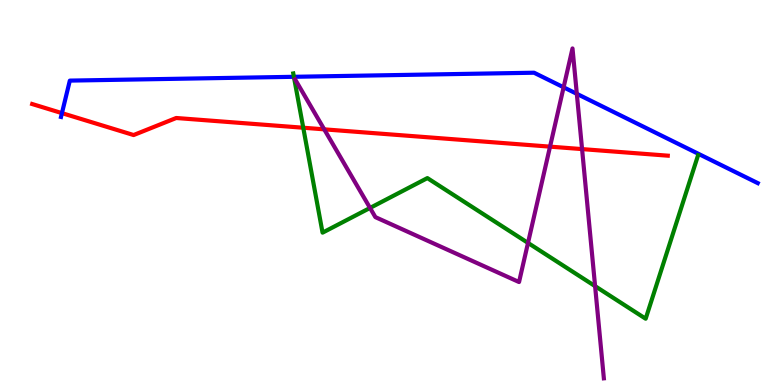[{'lines': ['blue', 'red'], 'intersections': [{'x': 0.799, 'y': 7.06}]}, {'lines': ['green', 'red'], 'intersections': [{'x': 3.91, 'y': 6.68}]}, {'lines': ['purple', 'red'], 'intersections': [{'x': 4.18, 'y': 6.64}, {'x': 7.1, 'y': 6.19}, {'x': 7.51, 'y': 6.13}]}, {'lines': ['blue', 'green'], 'intersections': [{'x': 3.79, 'y': 8.01}]}, {'lines': ['blue', 'purple'], 'intersections': [{'x': 7.27, 'y': 7.73}, {'x': 7.44, 'y': 7.56}]}, {'lines': ['green', 'purple'], 'intersections': [{'x': 4.77, 'y': 4.6}, {'x': 6.81, 'y': 3.69}, {'x': 7.68, 'y': 2.57}]}]